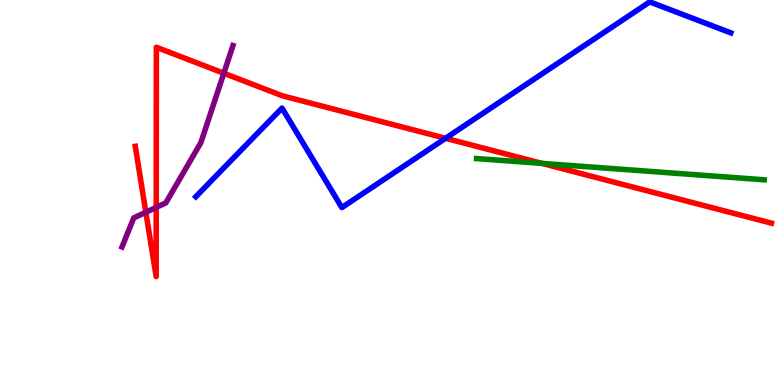[{'lines': ['blue', 'red'], 'intersections': [{'x': 5.75, 'y': 6.41}]}, {'lines': ['green', 'red'], 'intersections': [{'x': 6.99, 'y': 5.76}]}, {'lines': ['purple', 'red'], 'intersections': [{'x': 1.88, 'y': 4.49}, {'x': 2.02, 'y': 4.61}, {'x': 2.89, 'y': 8.1}]}, {'lines': ['blue', 'green'], 'intersections': []}, {'lines': ['blue', 'purple'], 'intersections': []}, {'lines': ['green', 'purple'], 'intersections': []}]